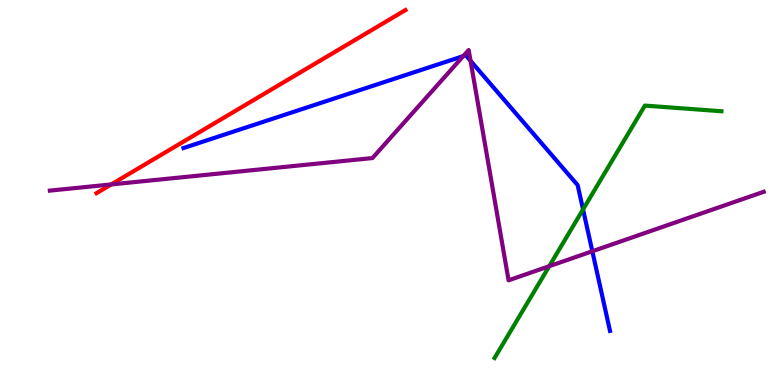[{'lines': ['blue', 'red'], 'intersections': []}, {'lines': ['green', 'red'], 'intersections': []}, {'lines': ['purple', 'red'], 'intersections': [{'x': 1.44, 'y': 5.21}]}, {'lines': ['blue', 'green'], 'intersections': [{'x': 7.52, 'y': 4.56}]}, {'lines': ['blue', 'purple'], 'intersections': [{'x': 5.98, 'y': 8.54}, {'x': 6.07, 'y': 8.42}, {'x': 7.64, 'y': 3.47}]}, {'lines': ['green', 'purple'], 'intersections': [{'x': 7.09, 'y': 3.09}]}]